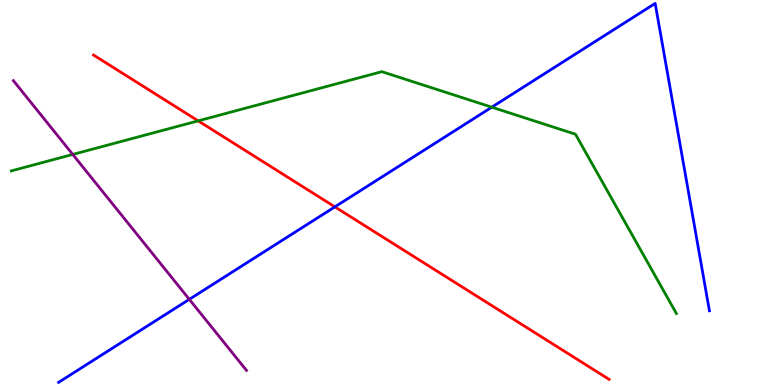[{'lines': ['blue', 'red'], 'intersections': [{'x': 4.32, 'y': 4.63}]}, {'lines': ['green', 'red'], 'intersections': [{'x': 2.56, 'y': 6.86}]}, {'lines': ['purple', 'red'], 'intersections': []}, {'lines': ['blue', 'green'], 'intersections': [{'x': 6.35, 'y': 7.22}]}, {'lines': ['blue', 'purple'], 'intersections': [{'x': 2.44, 'y': 2.23}]}, {'lines': ['green', 'purple'], 'intersections': [{'x': 0.939, 'y': 5.99}]}]